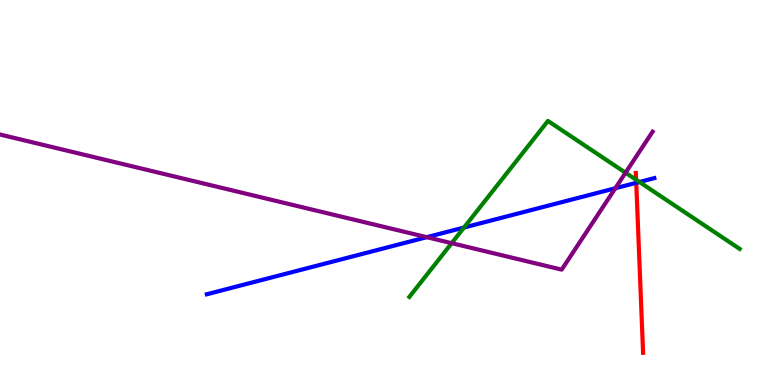[{'lines': ['blue', 'red'], 'intersections': [{'x': 8.21, 'y': 5.25}]}, {'lines': ['green', 'red'], 'intersections': [{'x': 8.21, 'y': 5.33}]}, {'lines': ['purple', 'red'], 'intersections': []}, {'lines': ['blue', 'green'], 'intersections': [{'x': 5.99, 'y': 4.09}, {'x': 8.25, 'y': 5.27}]}, {'lines': ['blue', 'purple'], 'intersections': [{'x': 5.51, 'y': 3.84}, {'x': 7.94, 'y': 5.11}]}, {'lines': ['green', 'purple'], 'intersections': [{'x': 5.83, 'y': 3.68}, {'x': 8.07, 'y': 5.51}]}]